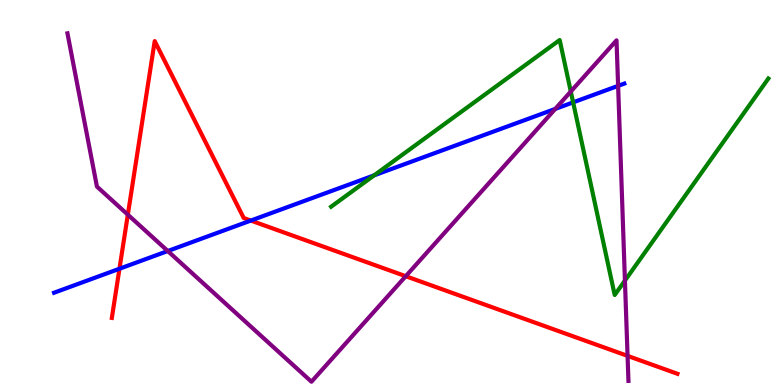[{'lines': ['blue', 'red'], 'intersections': [{'x': 1.54, 'y': 3.02}, {'x': 3.24, 'y': 4.27}]}, {'lines': ['green', 'red'], 'intersections': []}, {'lines': ['purple', 'red'], 'intersections': [{'x': 1.65, 'y': 4.42}, {'x': 5.24, 'y': 2.83}, {'x': 8.1, 'y': 0.757}]}, {'lines': ['blue', 'green'], 'intersections': [{'x': 4.83, 'y': 5.45}, {'x': 7.4, 'y': 7.34}]}, {'lines': ['blue', 'purple'], 'intersections': [{'x': 2.16, 'y': 3.48}, {'x': 7.16, 'y': 7.17}, {'x': 7.98, 'y': 7.77}]}, {'lines': ['green', 'purple'], 'intersections': [{'x': 7.37, 'y': 7.62}, {'x': 8.06, 'y': 2.71}]}]